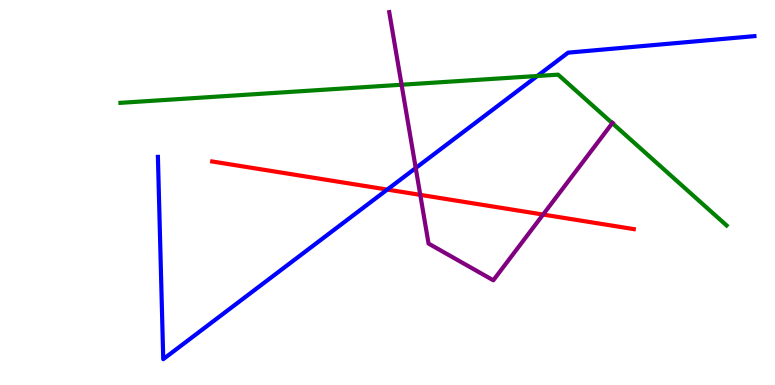[{'lines': ['blue', 'red'], 'intersections': [{'x': 5.0, 'y': 5.08}]}, {'lines': ['green', 'red'], 'intersections': []}, {'lines': ['purple', 'red'], 'intersections': [{'x': 5.42, 'y': 4.94}, {'x': 7.01, 'y': 4.43}]}, {'lines': ['blue', 'green'], 'intersections': [{'x': 6.93, 'y': 8.03}]}, {'lines': ['blue', 'purple'], 'intersections': [{'x': 5.36, 'y': 5.64}]}, {'lines': ['green', 'purple'], 'intersections': [{'x': 5.18, 'y': 7.8}, {'x': 7.9, 'y': 6.8}]}]